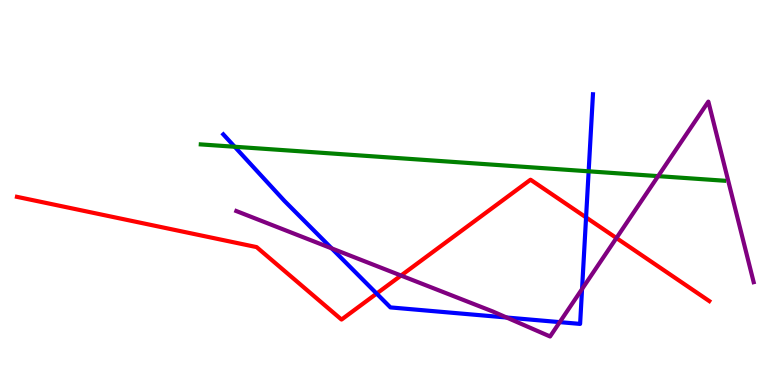[{'lines': ['blue', 'red'], 'intersections': [{'x': 4.86, 'y': 2.37}, {'x': 7.56, 'y': 4.35}]}, {'lines': ['green', 'red'], 'intersections': []}, {'lines': ['purple', 'red'], 'intersections': [{'x': 5.17, 'y': 2.84}, {'x': 7.95, 'y': 3.82}]}, {'lines': ['blue', 'green'], 'intersections': [{'x': 3.03, 'y': 6.19}, {'x': 7.6, 'y': 5.55}]}, {'lines': ['blue', 'purple'], 'intersections': [{'x': 4.28, 'y': 3.55}, {'x': 6.54, 'y': 1.75}, {'x': 7.22, 'y': 1.63}, {'x': 7.51, 'y': 2.49}]}, {'lines': ['green', 'purple'], 'intersections': [{'x': 8.49, 'y': 5.43}]}]